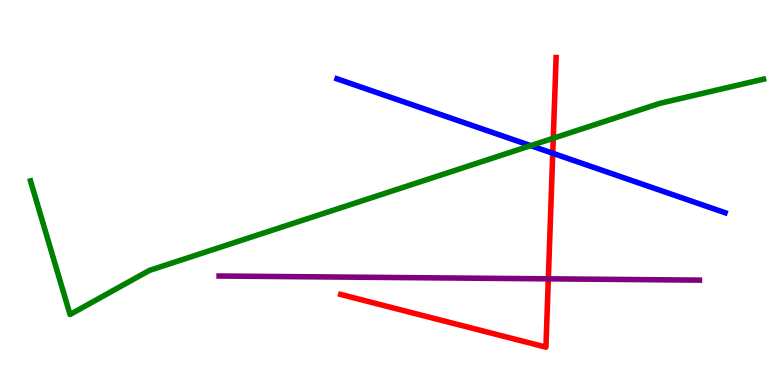[{'lines': ['blue', 'red'], 'intersections': [{'x': 7.13, 'y': 6.02}]}, {'lines': ['green', 'red'], 'intersections': [{'x': 7.14, 'y': 6.41}]}, {'lines': ['purple', 'red'], 'intersections': [{'x': 7.08, 'y': 2.76}]}, {'lines': ['blue', 'green'], 'intersections': [{'x': 6.85, 'y': 6.22}]}, {'lines': ['blue', 'purple'], 'intersections': []}, {'lines': ['green', 'purple'], 'intersections': []}]